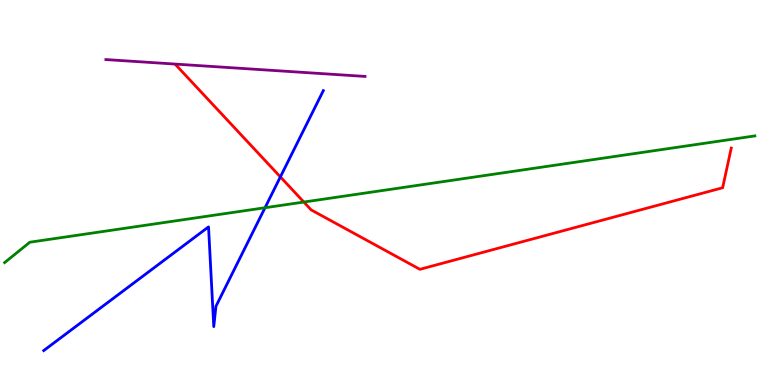[{'lines': ['blue', 'red'], 'intersections': [{'x': 3.62, 'y': 5.41}]}, {'lines': ['green', 'red'], 'intersections': [{'x': 3.92, 'y': 4.75}]}, {'lines': ['purple', 'red'], 'intersections': []}, {'lines': ['blue', 'green'], 'intersections': [{'x': 3.42, 'y': 4.6}]}, {'lines': ['blue', 'purple'], 'intersections': []}, {'lines': ['green', 'purple'], 'intersections': []}]